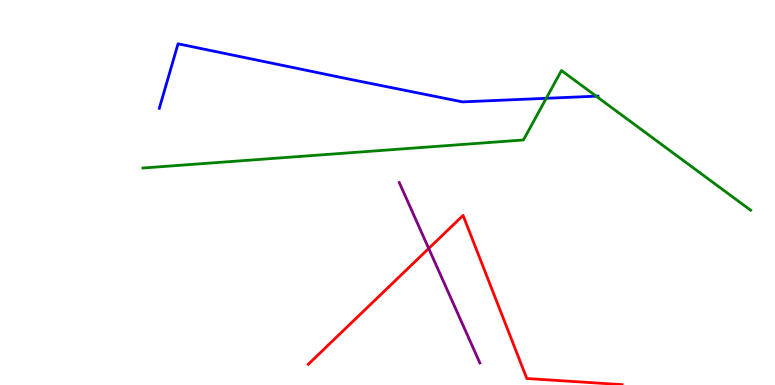[{'lines': ['blue', 'red'], 'intersections': []}, {'lines': ['green', 'red'], 'intersections': []}, {'lines': ['purple', 'red'], 'intersections': [{'x': 5.53, 'y': 3.55}]}, {'lines': ['blue', 'green'], 'intersections': [{'x': 7.05, 'y': 7.45}, {'x': 7.69, 'y': 7.5}]}, {'lines': ['blue', 'purple'], 'intersections': []}, {'lines': ['green', 'purple'], 'intersections': []}]